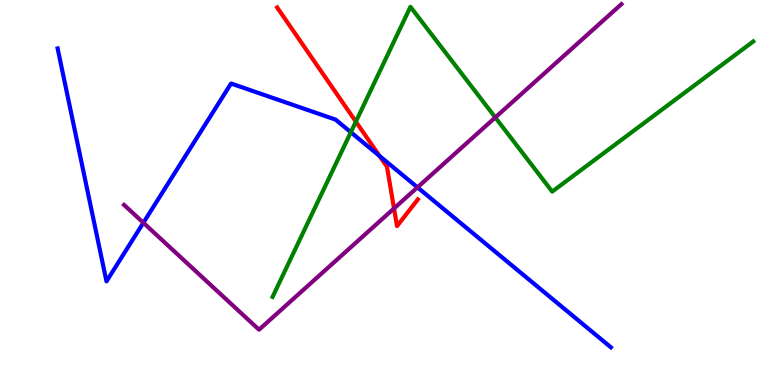[{'lines': ['blue', 'red'], 'intersections': [{'x': 4.9, 'y': 5.95}]}, {'lines': ['green', 'red'], 'intersections': [{'x': 4.59, 'y': 6.84}]}, {'lines': ['purple', 'red'], 'intersections': [{'x': 5.08, 'y': 4.59}]}, {'lines': ['blue', 'green'], 'intersections': [{'x': 4.53, 'y': 6.57}]}, {'lines': ['blue', 'purple'], 'intersections': [{'x': 1.85, 'y': 4.21}, {'x': 5.39, 'y': 5.13}]}, {'lines': ['green', 'purple'], 'intersections': [{'x': 6.39, 'y': 6.95}]}]